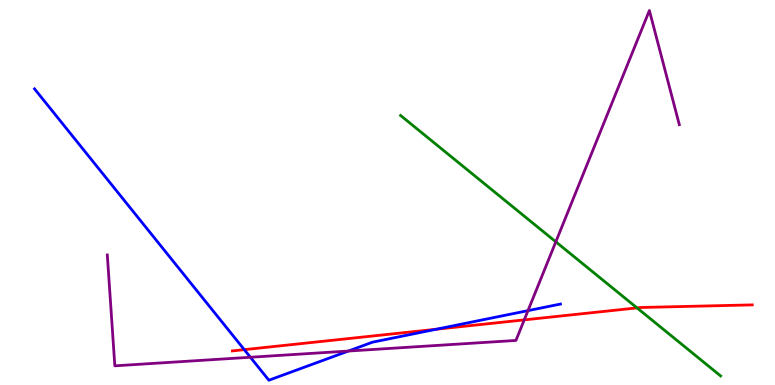[{'lines': ['blue', 'red'], 'intersections': [{'x': 3.15, 'y': 0.918}, {'x': 5.63, 'y': 1.45}]}, {'lines': ['green', 'red'], 'intersections': [{'x': 8.22, 'y': 2.0}]}, {'lines': ['purple', 'red'], 'intersections': [{'x': 6.76, 'y': 1.69}]}, {'lines': ['blue', 'green'], 'intersections': []}, {'lines': ['blue', 'purple'], 'intersections': [{'x': 3.23, 'y': 0.721}, {'x': 4.5, 'y': 0.882}, {'x': 6.81, 'y': 1.93}]}, {'lines': ['green', 'purple'], 'intersections': [{'x': 7.17, 'y': 3.72}]}]